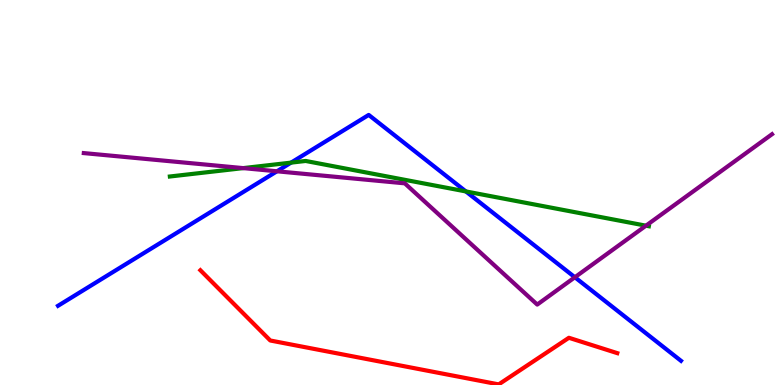[{'lines': ['blue', 'red'], 'intersections': []}, {'lines': ['green', 'red'], 'intersections': []}, {'lines': ['purple', 'red'], 'intersections': []}, {'lines': ['blue', 'green'], 'intersections': [{'x': 3.76, 'y': 5.78}, {'x': 6.01, 'y': 5.03}]}, {'lines': ['blue', 'purple'], 'intersections': [{'x': 3.57, 'y': 5.55}, {'x': 7.42, 'y': 2.8}]}, {'lines': ['green', 'purple'], 'intersections': [{'x': 3.14, 'y': 5.63}, {'x': 8.33, 'y': 4.14}]}]